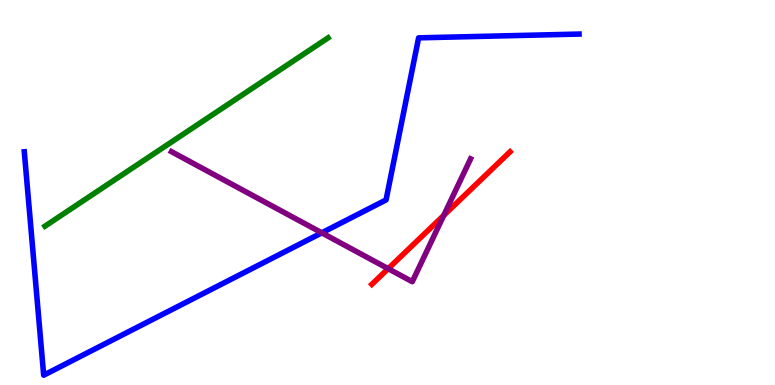[{'lines': ['blue', 'red'], 'intersections': []}, {'lines': ['green', 'red'], 'intersections': []}, {'lines': ['purple', 'red'], 'intersections': [{'x': 5.01, 'y': 3.02}, {'x': 5.73, 'y': 4.41}]}, {'lines': ['blue', 'green'], 'intersections': []}, {'lines': ['blue', 'purple'], 'intersections': [{'x': 4.15, 'y': 3.95}]}, {'lines': ['green', 'purple'], 'intersections': []}]